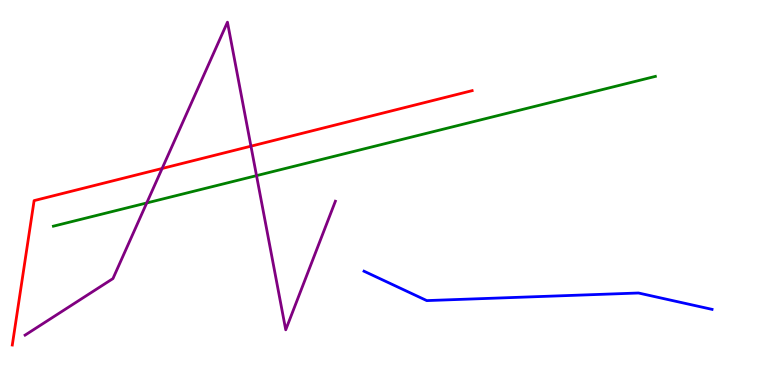[{'lines': ['blue', 'red'], 'intersections': []}, {'lines': ['green', 'red'], 'intersections': []}, {'lines': ['purple', 'red'], 'intersections': [{'x': 2.09, 'y': 5.62}, {'x': 3.24, 'y': 6.2}]}, {'lines': ['blue', 'green'], 'intersections': []}, {'lines': ['blue', 'purple'], 'intersections': []}, {'lines': ['green', 'purple'], 'intersections': [{'x': 1.89, 'y': 4.73}, {'x': 3.31, 'y': 5.44}]}]